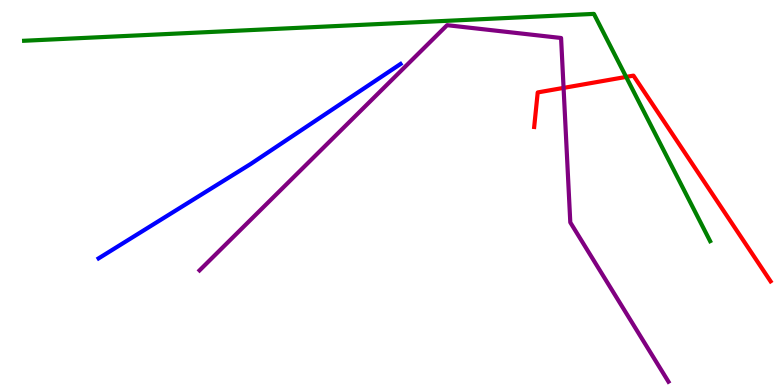[{'lines': ['blue', 'red'], 'intersections': []}, {'lines': ['green', 'red'], 'intersections': [{'x': 8.08, 'y': 8.0}]}, {'lines': ['purple', 'red'], 'intersections': [{'x': 7.27, 'y': 7.72}]}, {'lines': ['blue', 'green'], 'intersections': []}, {'lines': ['blue', 'purple'], 'intersections': []}, {'lines': ['green', 'purple'], 'intersections': []}]